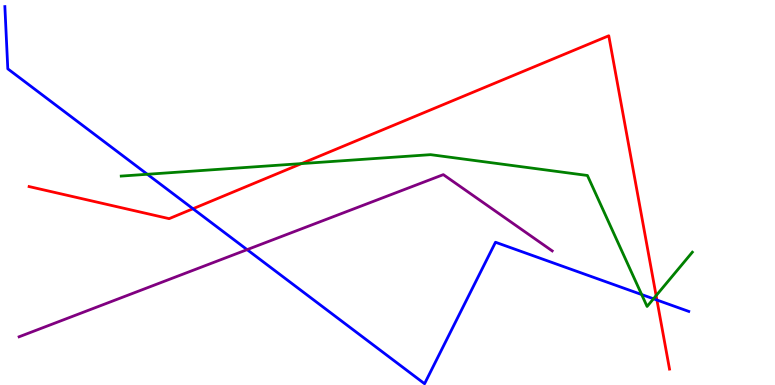[{'lines': ['blue', 'red'], 'intersections': [{'x': 2.49, 'y': 4.58}, {'x': 8.48, 'y': 2.21}]}, {'lines': ['green', 'red'], 'intersections': [{'x': 3.89, 'y': 5.75}, {'x': 8.47, 'y': 2.32}]}, {'lines': ['purple', 'red'], 'intersections': []}, {'lines': ['blue', 'green'], 'intersections': [{'x': 1.9, 'y': 5.47}, {'x': 8.28, 'y': 2.35}, {'x': 8.43, 'y': 2.24}]}, {'lines': ['blue', 'purple'], 'intersections': [{'x': 3.19, 'y': 3.52}]}, {'lines': ['green', 'purple'], 'intersections': []}]